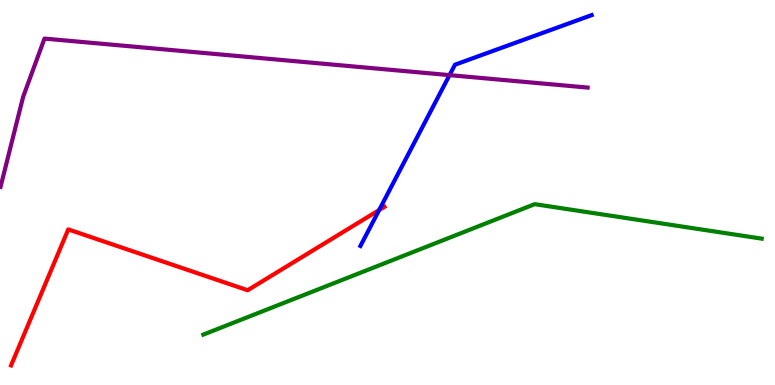[{'lines': ['blue', 'red'], 'intersections': [{'x': 4.89, 'y': 4.54}]}, {'lines': ['green', 'red'], 'intersections': []}, {'lines': ['purple', 'red'], 'intersections': []}, {'lines': ['blue', 'green'], 'intersections': []}, {'lines': ['blue', 'purple'], 'intersections': [{'x': 5.8, 'y': 8.05}]}, {'lines': ['green', 'purple'], 'intersections': []}]